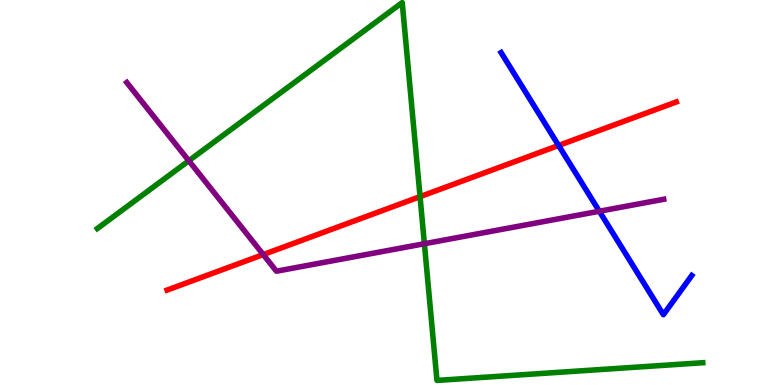[{'lines': ['blue', 'red'], 'intersections': [{'x': 7.21, 'y': 6.22}]}, {'lines': ['green', 'red'], 'intersections': [{'x': 5.42, 'y': 4.89}]}, {'lines': ['purple', 'red'], 'intersections': [{'x': 3.4, 'y': 3.39}]}, {'lines': ['blue', 'green'], 'intersections': []}, {'lines': ['blue', 'purple'], 'intersections': [{'x': 7.73, 'y': 4.51}]}, {'lines': ['green', 'purple'], 'intersections': [{'x': 2.44, 'y': 5.82}, {'x': 5.48, 'y': 3.67}]}]